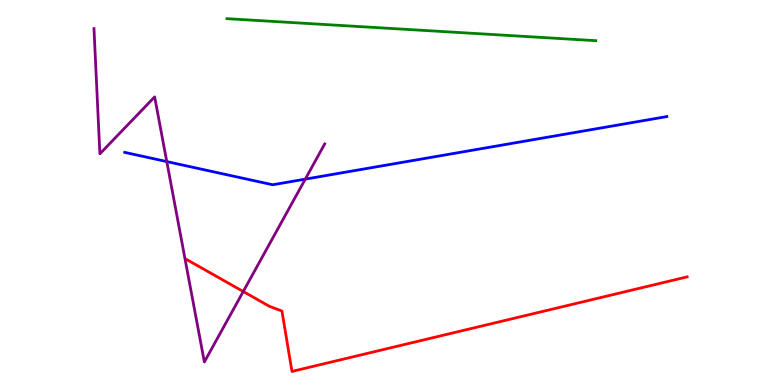[{'lines': ['blue', 'red'], 'intersections': []}, {'lines': ['green', 'red'], 'intersections': []}, {'lines': ['purple', 'red'], 'intersections': [{'x': 3.14, 'y': 2.43}]}, {'lines': ['blue', 'green'], 'intersections': []}, {'lines': ['blue', 'purple'], 'intersections': [{'x': 2.15, 'y': 5.8}, {'x': 3.94, 'y': 5.35}]}, {'lines': ['green', 'purple'], 'intersections': []}]